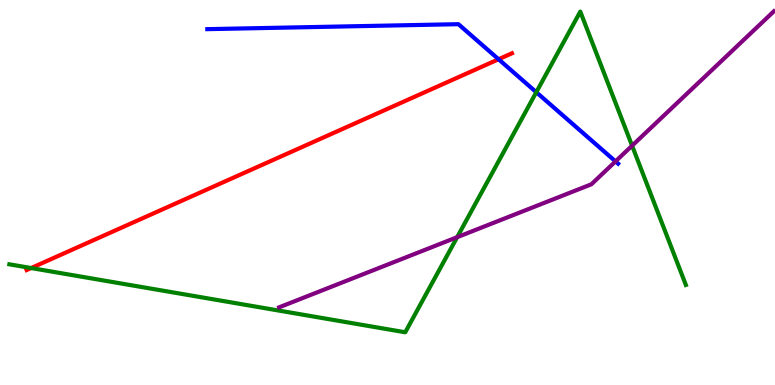[{'lines': ['blue', 'red'], 'intersections': [{'x': 6.43, 'y': 8.46}]}, {'lines': ['green', 'red'], 'intersections': [{'x': 0.402, 'y': 3.04}]}, {'lines': ['purple', 'red'], 'intersections': []}, {'lines': ['blue', 'green'], 'intersections': [{'x': 6.92, 'y': 7.6}]}, {'lines': ['blue', 'purple'], 'intersections': [{'x': 7.94, 'y': 5.81}]}, {'lines': ['green', 'purple'], 'intersections': [{'x': 5.9, 'y': 3.84}, {'x': 8.16, 'y': 6.22}]}]